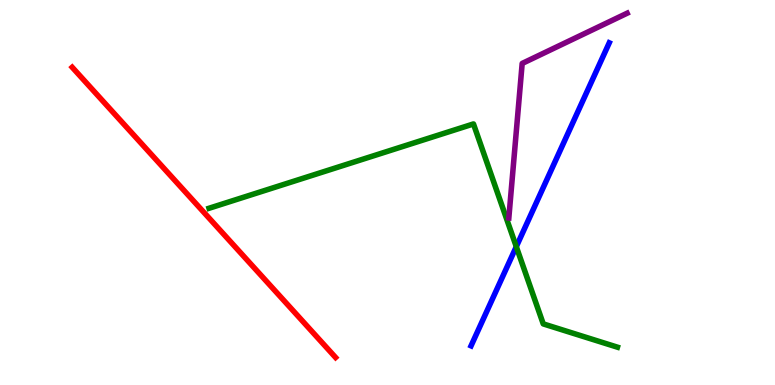[{'lines': ['blue', 'red'], 'intersections': []}, {'lines': ['green', 'red'], 'intersections': []}, {'lines': ['purple', 'red'], 'intersections': []}, {'lines': ['blue', 'green'], 'intersections': [{'x': 6.66, 'y': 3.59}]}, {'lines': ['blue', 'purple'], 'intersections': []}, {'lines': ['green', 'purple'], 'intersections': []}]